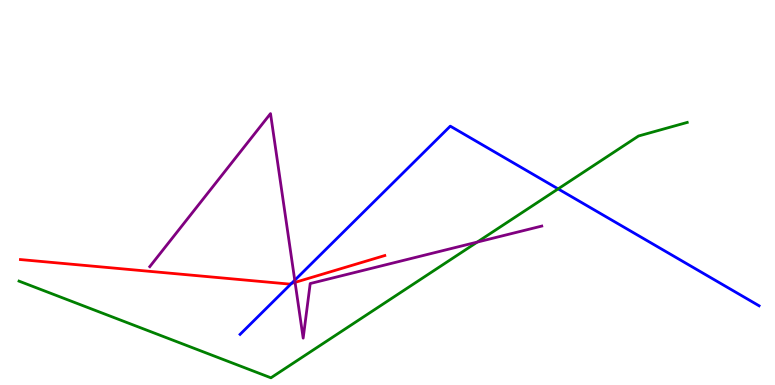[{'lines': ['blue', 'red'], 'intersections': [{'x': 3.76, 'y': 2.64}]}, {'lines': ['green', 'red'], 'intersections': []}, {'lines': ['purple', 'red'], 'intersections': [{'x': 3.81, 'y': 2.67}]}, {'lines': ['blue', 'green'], 'intersections': [{'x': 7.2, 'y': 5.09}]}, {'lines': ['blue', 'purple'], 'intersections': [{'x': 3.8, 'y': 2.72}]}, {'lines': ['green', 'purple'], 'intersections': [{'x': 6.16, 'y': 3.71}]}]